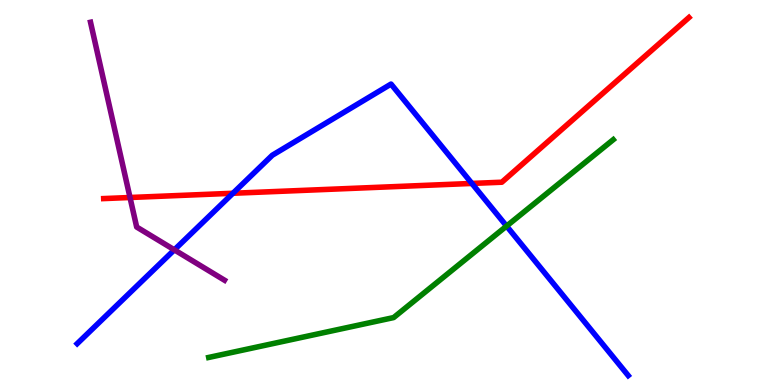[{'lines': ['blue', 'red'], 'intersections': [{'x': 3.01, 'y': 4.98}, {'x': 6.09, 'y': 5.24}]}, {'lines': ['green', 'red'], 'intersections': []}, {'lines': ['purple', 'red'], 'intersections': [{'x': 1.68, 'y': 4.87}]}, {'lines': ['blue', 'green'], 'intersections': [{'x': 6.54, 'y': 4.13}]}, {'lines': ['blue', 'purple'], 'intersections': [{'x': 2.25, 'y': 3.51}]}, {'lines': ['green', 'purple'], 'intersections': []}]